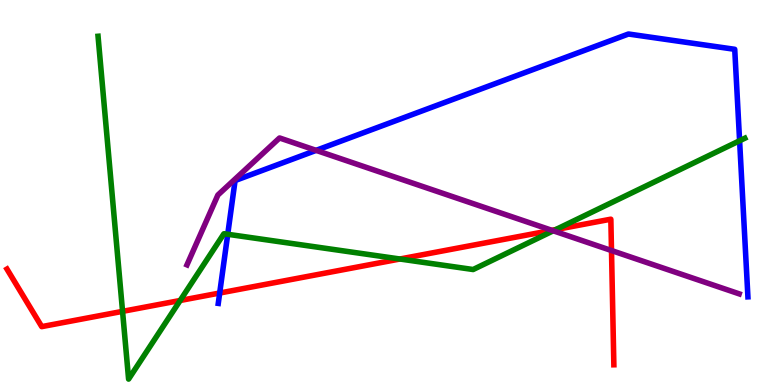[{'lines': ['blue', 'red'], 'intersections': [{'x': 2.83, 'y': 2.39}]}, {'lines': ['green', 'red'], 'intersections': [{'x': 1.58, 'y': 1.91}, {'x': 2.32, 'y': 2.2}, {'x': 5.16, 'y': 3.27}, {'x': 7.17, 'y': 4.04}]}, {'lines': ['purple', 'red'], 'intersections': [{'x': 7.12, 'y': 4.02}, {'x': 7.89, 'y': 3.49}]}, {'lines': ['blue', 'green'], 'intersections': [{'x': 2.94, 'y': 3.91}, {'x': 9.54, 'y': 6.34}]}, {'lines': ['blue', 'purple'], 'intersections': [{'x': 4.08, 'y': 6.09}]}, {'lines': ['green', 'purple'], 'intersections': [{'x': 7.14, 'y': 4.01}]}]